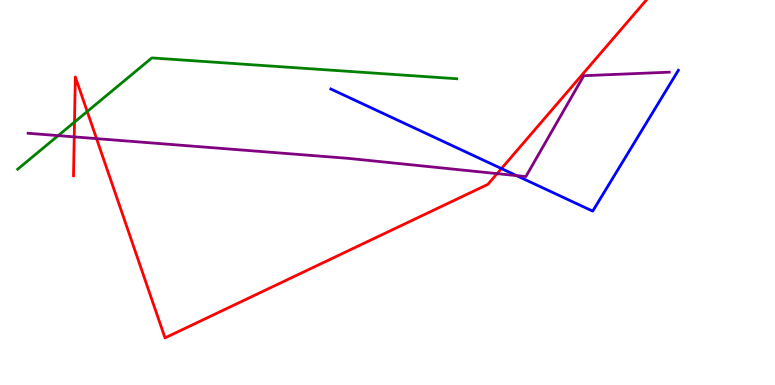[{'lines': ['blue', 'red'], 'intersections': [{'x': 6.47, 'y': 5.62}]}, {'lines': ['green', 'red'], 'intersections': [{'x': 0.961, 'y': 6.83}, {'x': 1.13, 'y': 7.1}]}, {'lines': ['purple', 'red'], 'intersections': [{'x': 0.958, 'y': 6.44}, {'x': 1.25, 'y': 6.4}, {'x': 6.41, 'y': 5.49}]}, {'lines': ['blue', 'green'], 'intersections': []}, {'lines': ['blue', 'purple'], 'intersections': [{'x': 6.67, 'y': 5.44}]}, {'lines': ['green', 'purple'], 'intersections': [{'x': 0.751, 'y': 6.48}]}]